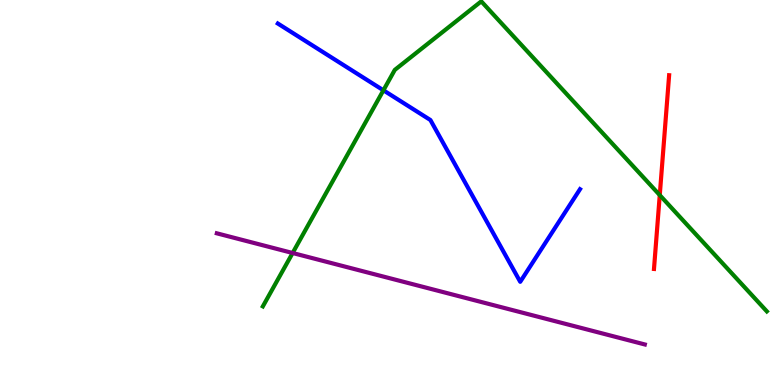[{'lines': ['blue', 'red'], 'intersections': []}, {'lines': ['green', 'red'], 'intersections': [{'x': 8.51, 'y': 4.93}]}, {'lines': ['purple', 'red'], 'intersections': []}, {'lines': ['blue', 'green'], 'intersections': [{'x': 4.95, 'y': 7.65}]}, {'lines': ['blue', 'purple'], 'intersections': []}, {'lines': ['green', 'purple'], 'intersections': [{'x': 3.78, 'y': 3.43}]}]